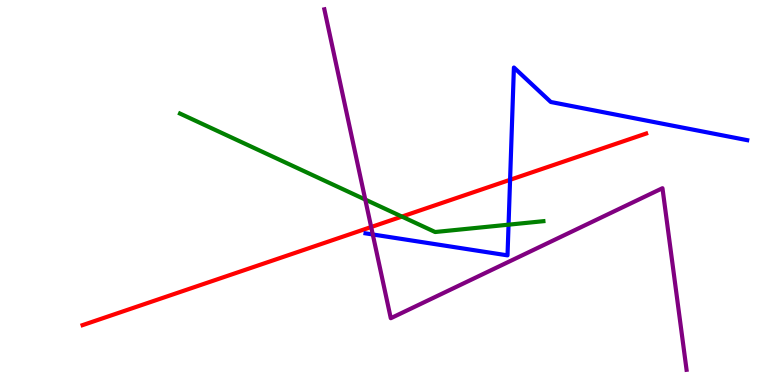[{'lines': ['blue', 'red'], 'intersections': [{'x': 6.58, 'y': 5.33}]}, {'lines': ['green', 'red'], 'intersections': [{'x': 5.19, 'y': 4.37}]}, {'lines': ['purple', 'red'], 'intersections': [{'x': 4.79, 'y': 4.1}]}, {'lines': ['blue', 'green'], 'intersections': [{'x': 6.56, 'y': 4.16}]}, {'lines': ['blue', 'purple'], 'intersections': [{'x': 4.81, 'y': 3.91}]}, {'lines': ['green', 'purple'], 'intersections': [{'x': 4.71, 'y': 4.82}]}]